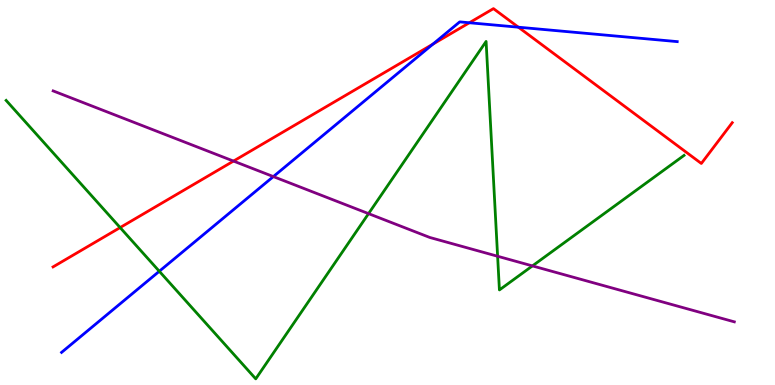[{'lines': ['blue', 'red'], 'intersections': [{'x': 5.59, 'y': 8.85}, {'x': 6.06, 'y': 9.41}, {'x': 6.69, 'y': 9.29}]}, {'lines': ['green', 'red'], 'intersections': [{'x': 1.55, 'y': 4.09}]}, {'lines': ['purple', 'red'], 'intersections': [{'x': 3.01, 'y': 5.82}]}, {'lines': ['blue', 'green'], 'intersections': [{'x': 2.06, 'y': 2.95}]}, {'lines': ['blue', 'purple'], 'intersections': [{'x': 3.53, 'y': 5.41}]}, {'lines': ['green', 'purple'], 'intersections': [{'x': 4.76, 'y': 4.45}, {'x': 6.42, 'y': 3.34}, {'x': 6.87, 'y': 3.09}]}]